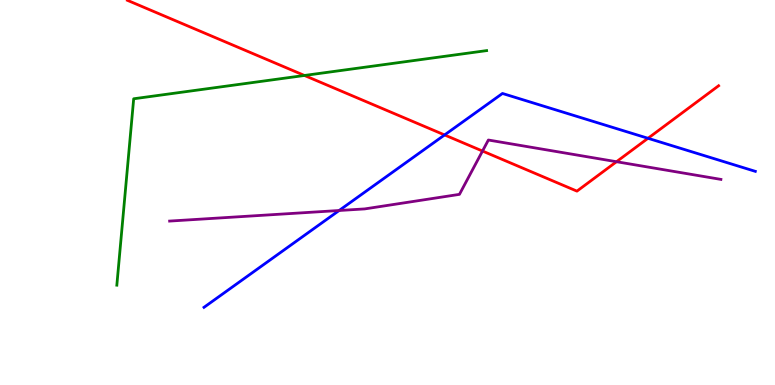[{'lines': ['blue', 'red'], 'intersections': [{'x': 5.74, 'y': 6.49}, {'x': 8.36, 'y': 6.41}]}, {'lines': ['green', 'red'], 'intersections': [{'x': 3.93, 'y': 8.04}]}, {'lines': ['purple', 'red'], 'intersections': [{'x': 6.23, 'y': 6.08}, {'x': 7.95, 'y': 5.8}]}, {'lines': ['blue', 'green'], 'intersections': []}, {'lines': ['blue', 'purple'], 'intersections': [{'x': 4.38, 'y': 4.53}]}, {'lines': ['green', 'purple'], 'intersections': []}]